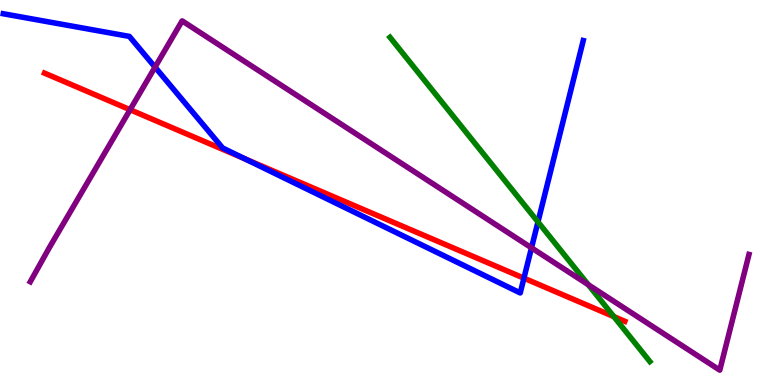[{'lines': ['blue', 'red'], 'intersections': [{'x': 3.16, 'y': 5.88}, {'x': 6.76, 'y': 2.78}]}, {'lines': ['green', 'red'], 'intersections': [{'x': 7.92, 'y': 1.78}]}, {'lines': ['purple', 'red'], 'intersections': [{'x': 1.68, 'y': 7.15}]}, {'lines': ['blue', 'green'], 'intersections': [{'x': 6.94, 'y': 4.24}]}, {'lines': ['blue', 'purple'], 'intersections': [{'x': 2.0, 'y': 8.26}, {'x': 6.86, 'y': 3.56}]}, {'lines': ['green', 'purple'], 'intersections': [{'x': 7.59, 'y': 2.6}]}]